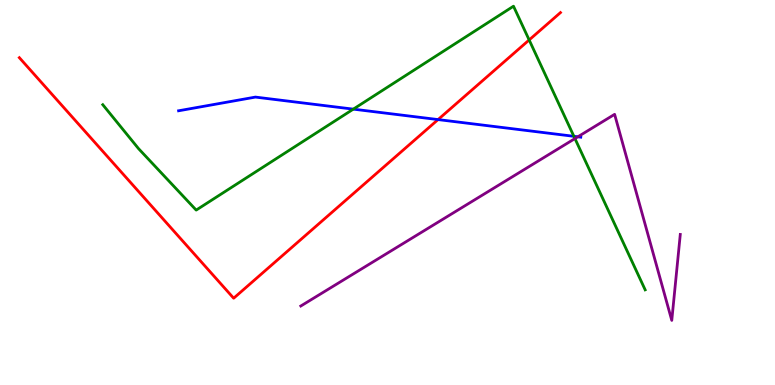[{'lines': ['blue', 'red'], 'intersections': [{'x': 5.65, 'y': 6.89}]}, {'lines': ['green', 'red'], 'intersections': [{'x': 6.83, 'y': 8.96}]}, {'lines': ['purple', 'red'], 'intersections': []}, {'lines': ['blue', 'green'], 'intersections': [{'x': 4.56, 'y': 7.17}, {'x': 7.41, 'y': 6.46}]}, {'lines': ['blue', 'purple'], 'intersections': [{'x': 7.46, 'y': 6.45}]}, {'lines': ['green', 'purple'], 'intersections': [{'x': 7.42, 'y': 6.4}]}]